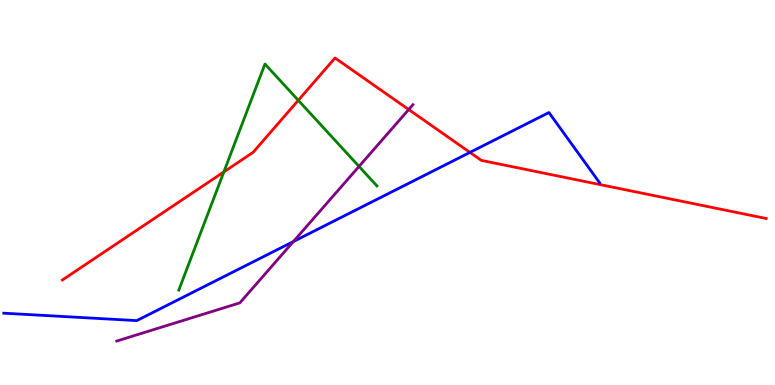[{'lines': ['blue', 'red'], 'intersections': [{'x': 6.06, 'y': 6.04}]}, {'lines': ['green', 'red'], 'intersections': [{'x': 2.89, 'y': 5.53}, {'x': 3.85, 'y': 7.39}]}, {'lines': ['purple', 'red'], 'intersections': [{'x': 5.27, 'y': 7.15}]}, {'lines': ['blue', 'green'], 'intersections': []}, {'lines': ['blue', 'purple'], 'intersections': [{'x': 3.79, 'y': 3.73}]}, {'lines': ['green', 'purple'], 'intersections': [{'x': 4.63, 'y': 5.68}]}]